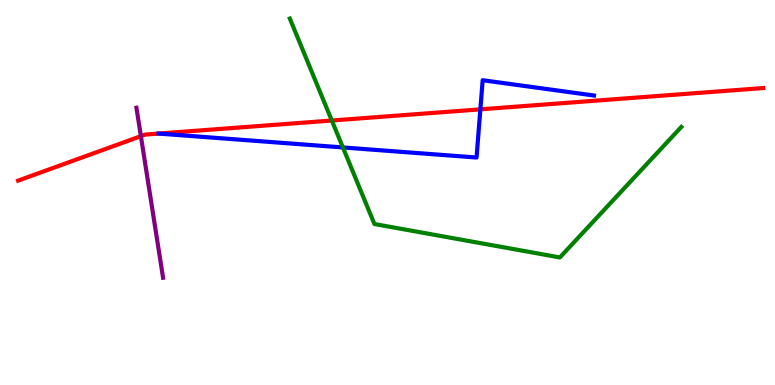[{'lines': ['blue', 'red'], 'intersections': [{'x': 2.05, 'y': 6.53}, {'x': 6.2, 'y': 7.16}]}, {'lines': ['green', 'red'], 'intersections': [{'x': 4.28, 'y': 6.87}]}, {'lines': ['purple', 'red'], 'intersections': [{'x': 1.82, 'y': 6.46}]}, {'lines': ['blue', 'green'], 'intersections': [{'x': 4.42, 'y': 6.17}]}, {'lines': ['blue', 'purple'], 'intersections': []}, {'lines': ['green', 'purple'], 'intersections': []}]